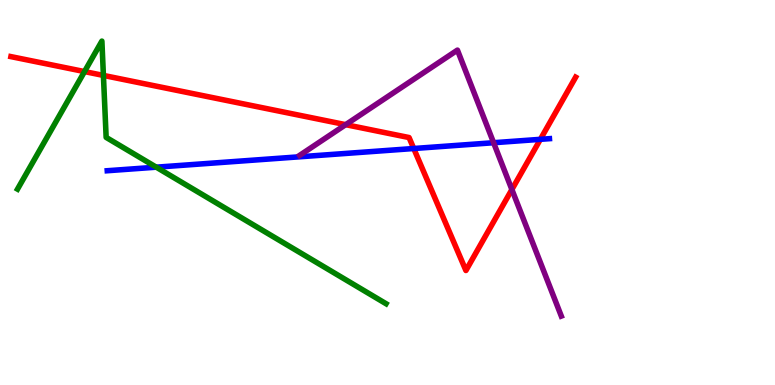[{'lines': ['blue', 'red'], 'intersections': [{'x': 5.34, 'y': 6.14}, {'x': 6.97, 'y': 6.38}]}, {'lines': ['green', 'red'], 'intersections': [{'x': 1.09, 'y': 8.14}, {'x': 1.33, 'y': 8.04}]}, {'lines': ['purple', 'red'], 'intersections': [{'x': 4.46, 'y': 6.76}, {'x': 6.6, 'y': 5.08}]}, {'lines': ['blue', 'green'], 'intersections': [{'x': 2.02, 'y': 5.66}]}, {'lines': ['blue', 'purple'], 'intersections': [{'x': 6.37, 'y': 6.29}]}, {'lines': ['green', 'purple'], 'intersections': []}]